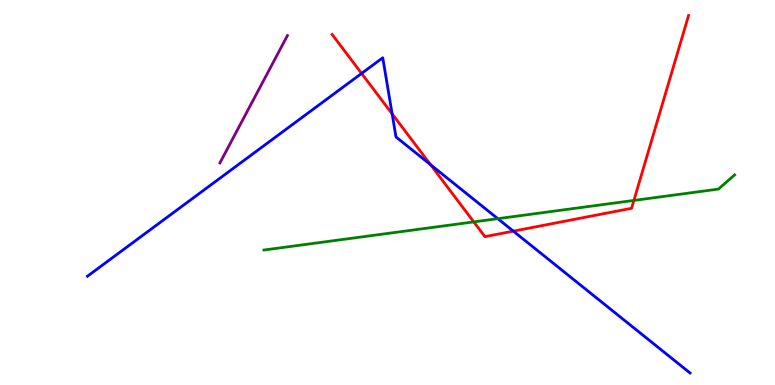[{'lines': ['blue', 'red'], 'intersections': [{'x': 4.67, 'y': 8.09}, {'x': 5.06, 'y': 7.04}, {'x': 5.56, 'y': 5.72}, {'x': 6.62, 'y': 4.0}]}, {'lines': ['green', 'red'], 'intersections': [{'x': 6.11, 'y': 4.24}, {'x': 8.18, 'y': 4.79}]}, {'lines': ['purple', 'red'], 'intersections': []}, {'lines': ['blue', 'green'], 'intersections': [{'x': 6.42, 'y': 4.32}]}, {'lines': ['blue', 'purple'], 'intersections': []}, {'lines': ['green', 'purple'], 'intersections': []}]